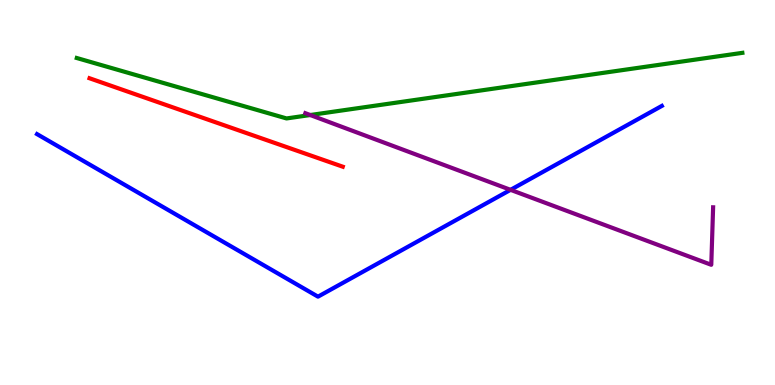[{'lines': ['blue', 'red'], 'intersections': []}, {'lines': ['green', 'red'], 'intersections': []}, {'lines': ['purple', 'red'], 'intersections': []}, {'lines': ['blue', 'green'], 'intersections': []}, {'lines': ['blue', 'purple'], 'intersections': [{'x': 6.59, 'y': 5.07}]}, {'lines': ['green', 'purple'], 'intersections': [{'x': 4.0, 'y': 7.01}]}]